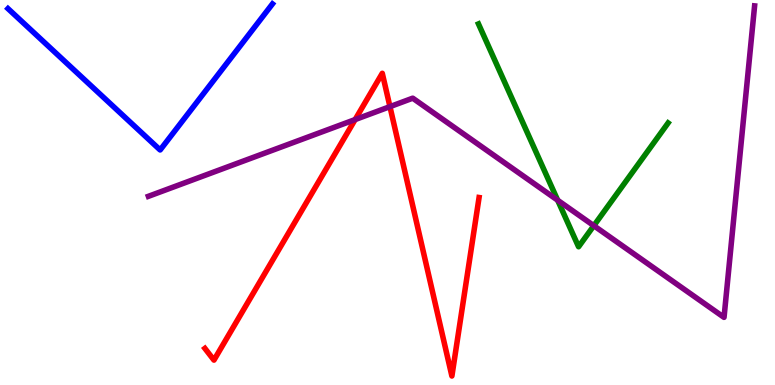[{'lines': ['blue', 'red'], 'intersections': []}, {'lines': ['green', 'red'], 'intersections': []}, {'lines': ['purple', 'red'], 'intersections': [{'x': 4.58, 'y': 6.89}, {'x': 5.03, 'y': 7.23}]}, {'lines': ['blue', 'green'], 'intersections': []}, {'lines': ['blue', 'purple'], 'intersections': []}, {'lines': ['green', 'purple'], 'intersections': [{'x': 7.2, 'y': 4.8}, {'x': 7.66, 'y': 4.14}]}]